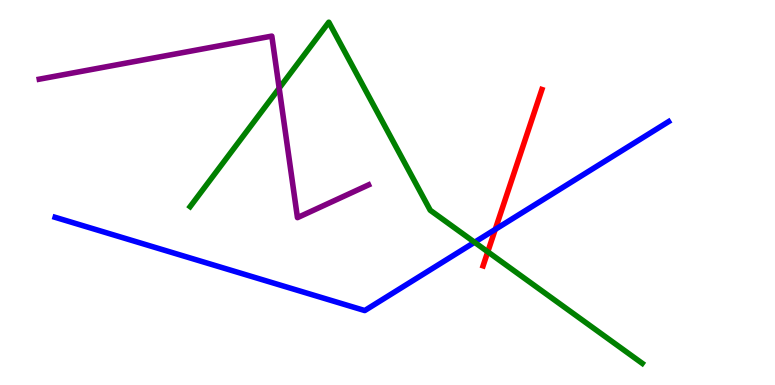[{'lines': ['blue', 'red'], 'intersections': [{'x': 6.39, 'y': 4.04}]}, {'lines': ['green', 'red'], 'intersections': [{'x': 6.29, 'y': 3.46}]}, {'lines': ['purple', 'red'], 'intersections': []}, {'lines': ['blue', 'green'], 'intersections': [{'x': 6.12, 'y': 3.71}]}, {'lines': ['blue', 'purple'], 'intersections': []}, {'lines': ['green', 'purple'], 'intersections': [{'x': 3.6, 'y': 7.71}]}]